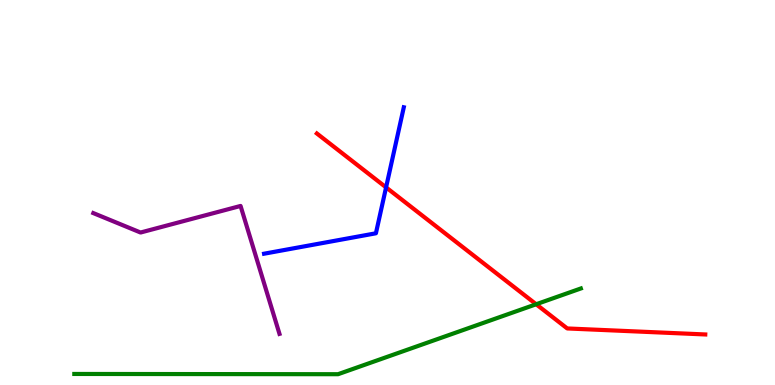[{'lines': ['blue', 'red'], 'intersections': [{'x': 4.98, 'y': 5.13}]}, {'lines': ['green', 'red'], 'intersections': [{'x': 6.92, 'y': 2.1}]}, {'lines': ['purple', 'red'], 'intersections': []}, {'lines': ['blue', 'green'], 'intersections': []}, {'lines': ['blue', 'purple'], 'intersections': []}, {'lines': ['green', 'purple'], 'intersections': []}]